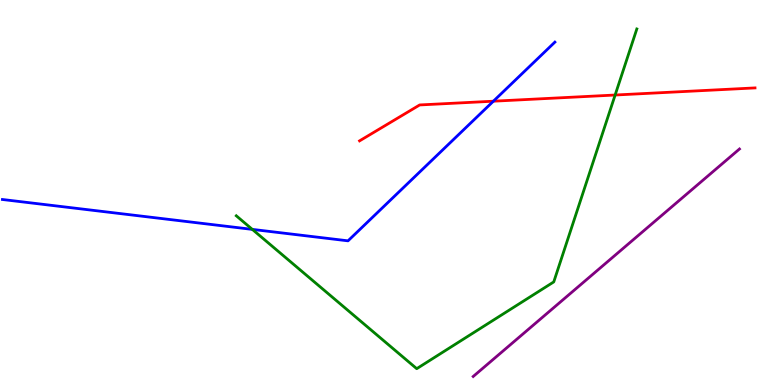[{'lines': ['blue', 'red'], 'intersections': [{'x': 6.37, 'y': 7.37}]}, {'lines': ['green', 'red'], 'intersections': [{'x': 7.94, 'y': 7.53}]}, {'lines': ['purple', 'red'], 'intersections': []}, {'lines': ['blue', 'green'], 'intersections': [{'x': 3.26, 'y': 4.04}]}, {'lines': ['blue', 'purple'], 'intersections': []}, {'lines': ['green', 'purple'], 'intersections': []}]